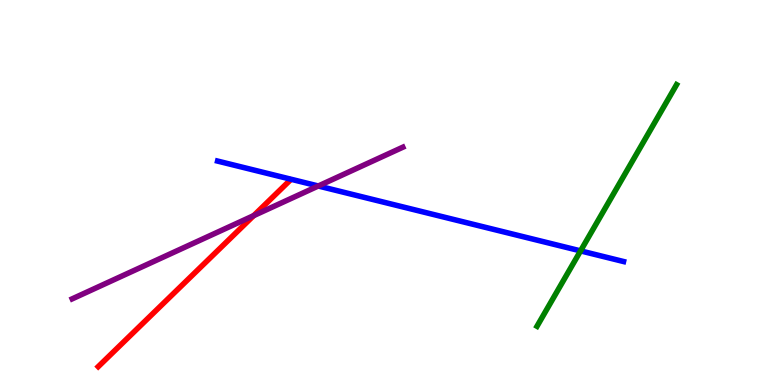[{'lines': ['blue', 'red'], 'intersections': []}, {'lines': ['green', 'red'], 'intersections': []}, {'lines': ['purple', 'red'], 'intersections': [{'x': 3.27, 'y': 4.4}]}, {'lines': ['blue', 'green'], 'intersections': [{'x': 7.49, 'y': 3.48}]}, {'lines': ['blue', 'purple'], 'intersections': [{'x': 4.11, 'y': 5.17}]}, {'lines': ['green', 'purple'], 'intersections': []}]